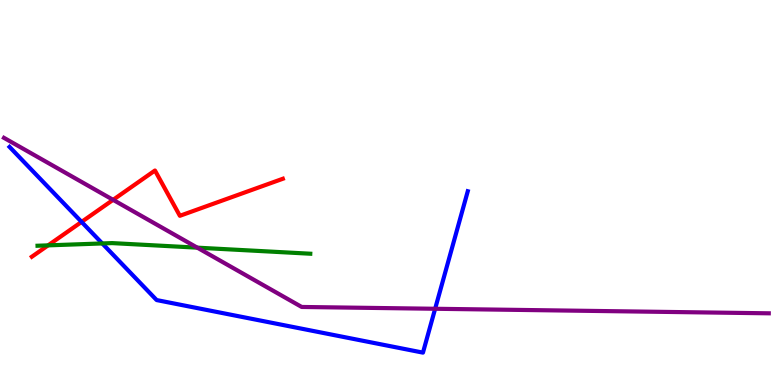[{'lines': ['blue', 'red'], 'intersections': [{'x': 1.05, 'y': 4.24}]}, {'lines': ['green', 'red'], 'intersections': [{'x': 0.62, 'y': 3.63}]}, {'lines': ['purple', 'red'], 'intersections': [{'x': 1.46, 'y': 4.81}]}, {'lines': ['blue', 'green'], 'intersections': [{'x': 1.32, 'y': 3.68}]}, {'lines': ['blue', 'purple'], 'intersections': [{'x': 5.61, 'y': 1.98}]}, {'lines': ['green', 'purple'], 'intersections': [{'x': 2.55, 'y': 3.57}]}]